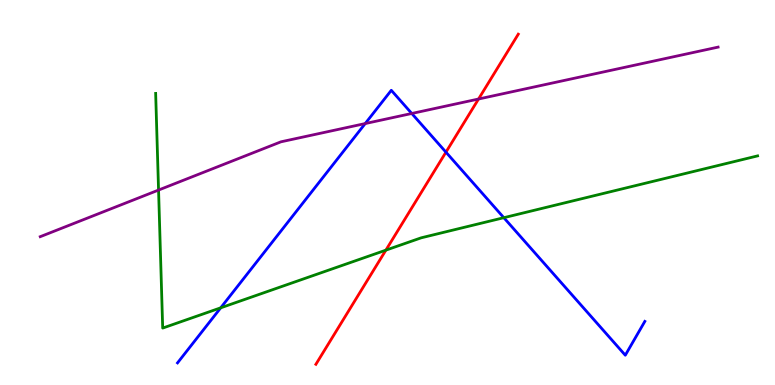[{'lines': ['blue', 'red'], 'intersections': [{'x': 5.75, 'y': 6.05}]}, {'lines': ['green', 'red'], 'intersections': [{'x': 4.98, 'y': 3.5}]}, {'lines': ['purple', 'red'], 'intersections': [{'x': 6.17, 'y': 7.43}]}, {'lines': ['blue', 'green'], 'intersections': [{'x': 2.85, 'y': 2.0}, {'x': 6.5, 'y': 4.35}]}, {'lines': ['blue', 'purple'], 'intersections': [{'x': 4.71, 'y': 6.79}, {'x': 5.31, 'y': 7.05}]}, {'lines': ['green', 'purple'], 'intersections': [{'x': 2.05, 'y': 5.06}]}]